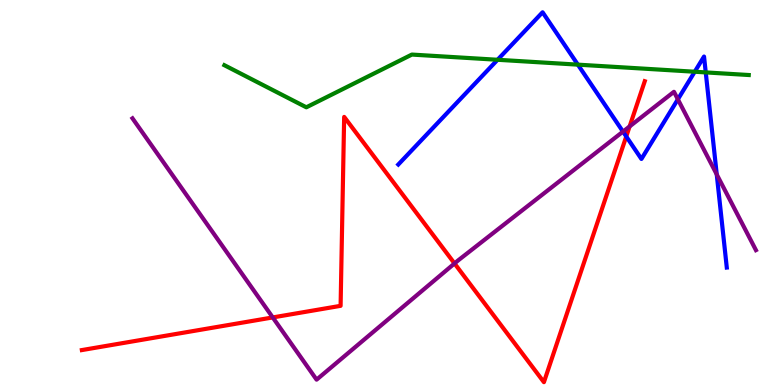[{'lines': ['blue', 'red'], 'intersections': [{'x': 8.08, 'y': 6.46}]}, {'lines': ['green', 'red'], 'intersections': []}, {'lines': ['purple', 'red'], 'intersections': [{'x': 3.52, 'y': 1.75}, {'x': 5.86, 'y': 3.16}, {'x': 8.12, 'y': 6.72}]}, {'lines': ['blue', 'green'], 'intersections': [{'x': 6.42, 'y': 8.45}, {'x': 7.46, 'y': 8.32}, {'x': 8.96, 'y': 8.14}, {'x': 9.11, 'y': 8.12}]}, {'lines': ['blue', 'purple'], 'intersections': [{'x': 8.04, 'y': 6.58}, {'x': 8.75, 'y': 7.42}, {'x': 9.25, 'y': 5.47}]}, {'lines': ['green', 'purple'], 'intersections': []}]